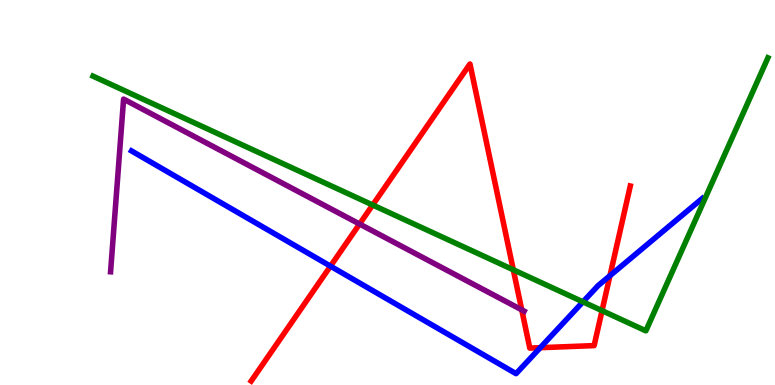[{'lines': ['blue', 'red'], 'intersections': [{'x': 4.26, 'y': 3.09}, {'x': 6.97, 'y': 0.969}, {'x': 7.87, 'y': 2.84}]}, {'lines': ['green', 'red'], 'intersections': [{'x': 4.81, 'y': 4.68}, {'x': 6.62, 'y': 2.99}, {'x': 7.77, 'y': 1.93}]}, {'lines': ['purple', 'red'], 'intersections': [{'x': 4.64, 'y': 4.18}, {'x': 6.73, 'y': 1.95}]}, {'lines': ['blue', 'green'], 'intersections': [{'x': 7.52, 'y': 2.16}]}, {'lines': ['blue', 'purple'], 'intersections': []}, {'lines': ['green', 'purple'], 'intersections': []}]